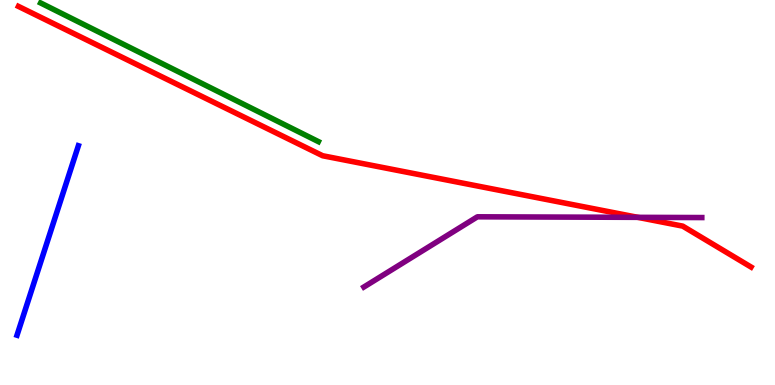[{'lines': ['blue', 'red'], 'intersections': []}, {'lines': ['green', 'red'], 'intersections': []}, {'lines': ['purple', 'red'], 'intersections': [{'x': 8.23, 'y': 4.35}]}, {'lines': ['blue', 'green'], 'intersections': []}, {'lines': ['blue', 'purple'], 'intersections': []}, {'lines': ['green', 'purple'], 'intersections': []}]